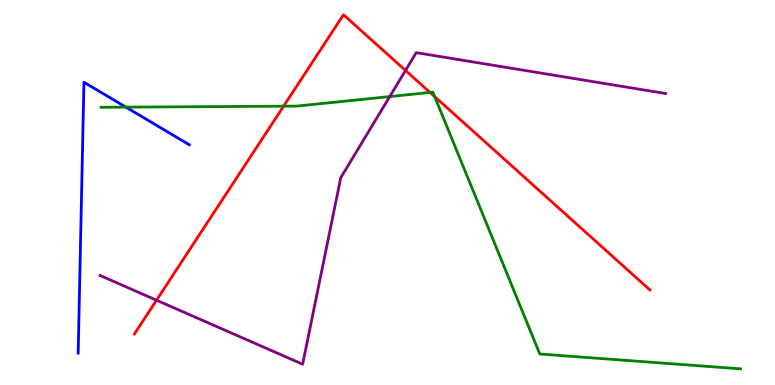[{'lines': ['blue', 'red'], 'intersections': []}, {'lines': ['green', 'red'], 'intersections': [{'x': 3.66, 'y': 7.24}, {'x': 5.55, 'y': 7.6}, {'x': 5.61, 'y': 7.49}]}, {'lines': ['purple', 'red'], 'intersections': [{'x': 2.02, 'y': 2.2}, {'x': 5.23, 'y': 8.17}]}, {'lines': ['blue', 'green'], 'intersections': [{'x': 1.62, 'y': 7.22}]}, {'lines': ['blue', 'purple'], 'intersections': []}, {'lines': ['green', 'purple'], 'intersections': [{'x': 5.03, 'y': 7.49}]}]